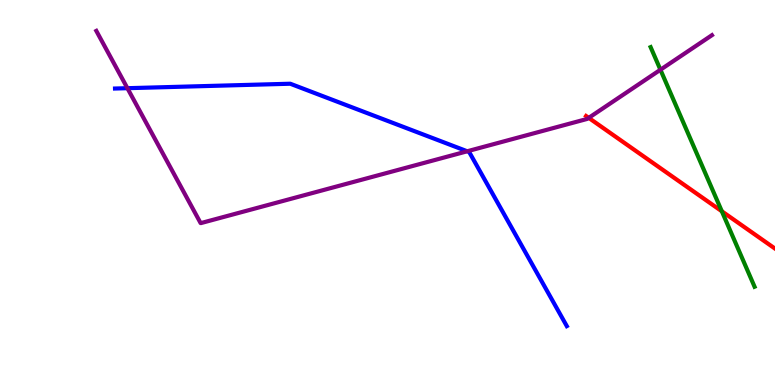[{'lines': ['blue', 'red'], 'intersections': []}, {'lines': ['green', 'red'], 'intersections': [{'x': 9.31, 'y': 4.51}]}, {'lines': ['purple', 'red'], 'intersections': [{'x': 7.6, 'y': 6.94}]}, {'lines': ['blue', 'green'], 'intersections': []}, {'lines': ['blue', 'purple'], 'intersections': [{'x': 1.64, 'y': 7.71}, {'x': 6.03, 'y': 6.07}]}, {'lines': ['green', 'purple'], 'intersections': [{'x': 8.52, 'y': 8.19}]}]